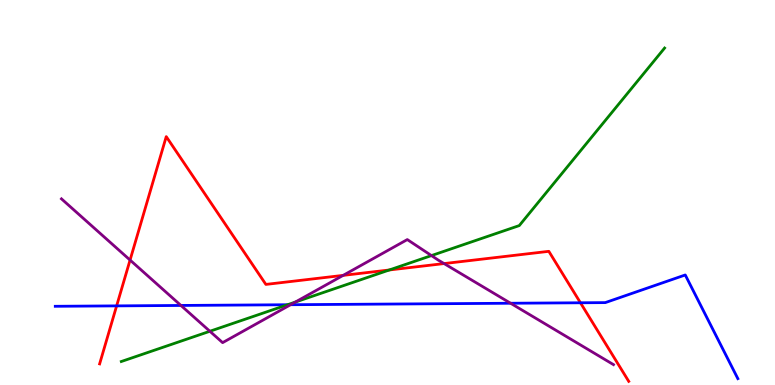[{'lines': ['blue', 'red'], 'intersections': [{'x': 1.5, 'y': 2.06}, {'x': 7.49, 'y': 2.14}]}, {'lines': ['green', 'red'], 'intersections': [{'x': 5.02, 'y': 2.99}]}, {'lines': ['purple', 'red'], 'intersections': [{'x': 1.68, 'y': 3.25}, {'x': 4.43, 'y': 2.85}, {'x': 5.73, 'y': 3.15}]}, {'lines': ['blue', 'green'], 'intersections': [{'x': 3.71, 'y': 2.08}]}, {'lines': ['blue', 'purple'], 'intersections': [{'x': 2.33, 'y': 2.07}, {'x': 3.75, 'y': 2.09}, {'x': 6.59, 'y': 2.12}]}, {'lines': ['green', 'purple'], 'intersections': [{'x': 2.71, 'y': 1.4}, {'x': 3.81, 'y': 2.15}, {'x': 5.57, 'y': 3.36}]}]